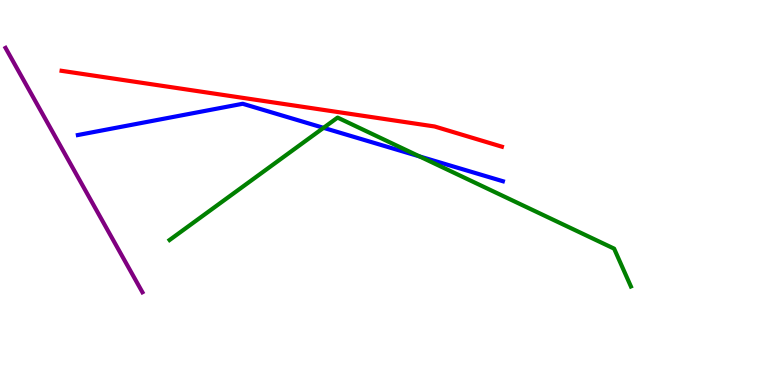[{'lines': ['blue', 'red'], 'intersections': []}, {'lines': ['green', 'red'], 'intersections': []}, {'lines': ['purple', 'red'], 'intersections': []}, {'lines': ['blue', 'green'], 'intersections': [{'x': 4.17, 'y': 6.68}, {'x': 5.41, 'y': 5.94}]}, {'lines': ['blue', 'purple'], 'intersections': []}, {'lines': ['green', 'purple'], 'intersections': []}]